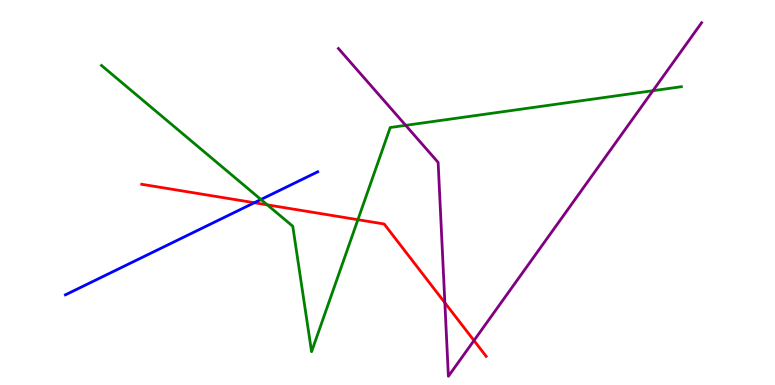[{'lines': ['blue', 'red'], 'intersections': [{'x': 3.28, 'y': 4.73}]}, {'lines': ['green', 'red'], 'intersections': [{'x': 3.45, 'y': 4.68}, {'x': 4.62, 'y': 4.29}]}, {'lines': ['purple', 'red'], 'intersections': [{'x': 5.74, 'y': 2.14}, {'x': 6.12, 'y': 1.16}]}, {'lines': ['blue', 'green'], 'intersections': [{'x': 3.37, 'y': 4.82}]}, {'lines': ['blue', 'purple'], 'intersections': []}, {'lines': ['green', 'purple'], 'intersections': [{'x': 5.23, 'y': 6.74}, {'x': 8.42, 'y': 7.64}]}]